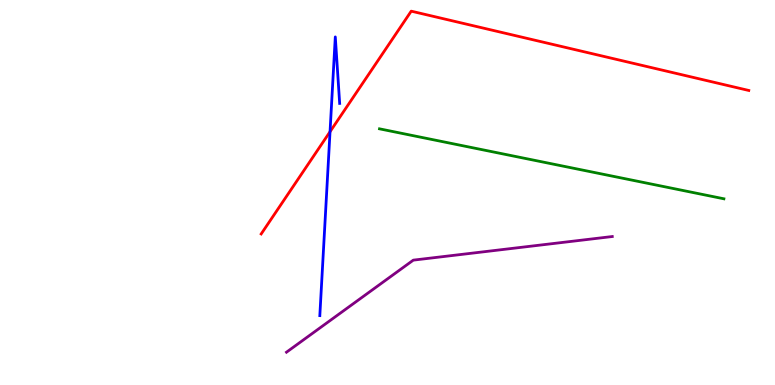[{'lines': ['blue', 'red'], 'intersections': [{'x': 4.26, 'y': 6.58}]}, {'lines': ['green', 'red'], 'intersections': []}, {'lines': ['purple', 'red'], 'intersections': []}, {'lines': ['blue', 'green'], 'intersections': []}, {'lines': ['blue', 'purple'], 'intersections': []}, {'lines': ['green', 'purple'], 'intersections': []}]